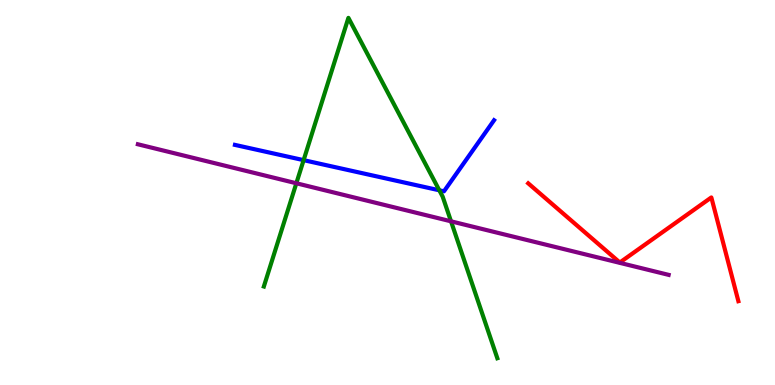[{'lines': ['blue', 'red'], 'intersections': []}, {'lines': ['green', 'red'], 'intersections': []}, {'lines': ['purple', 'red'], 'intersections': []}, {'lines': ['blue', 'green'], 'intersections': [{'x': 3.92, 'y': 5.84}, {'x': 5.67, 'y': 5.06}]}, {'lines': ['blue', 'purple'], 'intersections': []}, {'lines': ['green', 'purple'], 'intersections': [{'x': 3.82, 'y': 5.24}, {'x': 5.82, 'y': 4.25}]}]